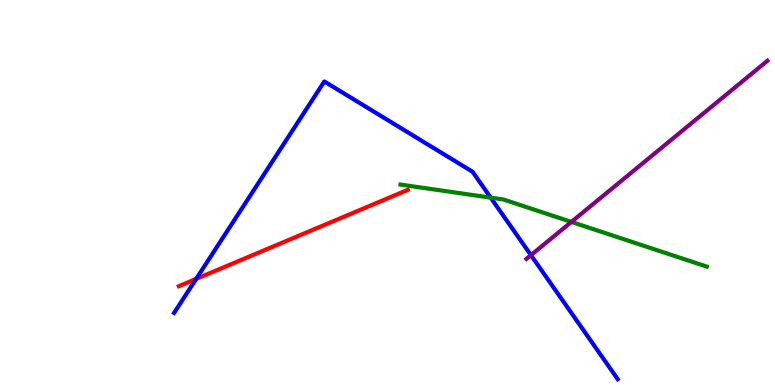[{'lines': ['blue', 'red'], 'intersections': [{'x': 2.53, 'y': 2.76}]}, {'lines': ['green', 'red'], 'intersections': []}, {'lines': ['purple', 'red'], 'intersections': []}, {'lines': ['blue', 'green'], 'intersections': [{'x': 6.33, 'y': 4.87}]}, {'lines': ['blue', 'purple'], 'intersections': [{'x': 6.85, 'y': 3.37}]}, {'lines': ['green', 'purple'], 'intersections': [{'x': 7.37, 'y': 4.24}]}]